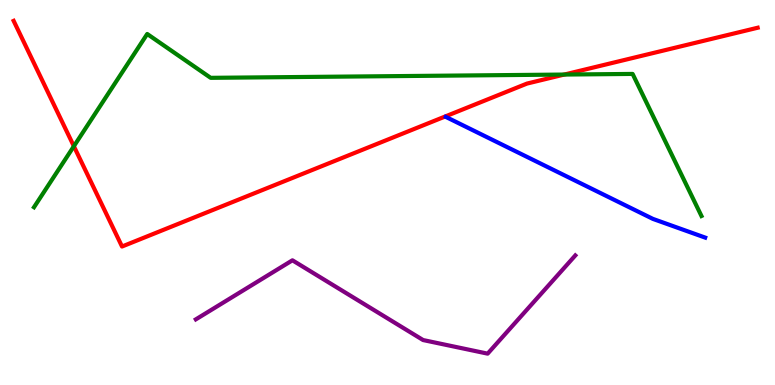[{'lines': ['blue', 'red'], 'intersections': []}, {'lines': ['green', 'red'], 'intersections': [{'x': 0.953, 'y': 6.2}, {'x': 7.28, 'y': 8.06}]}, {'lines': ['purple', 'red'], 'intersections': []}, {'lines': ['blue', 'green'], 'intersections': []}, {'lines': ['blue', 'purple'], 'intersections': []}, {'lines': ['green', 'purple'], 'intersections': []}]